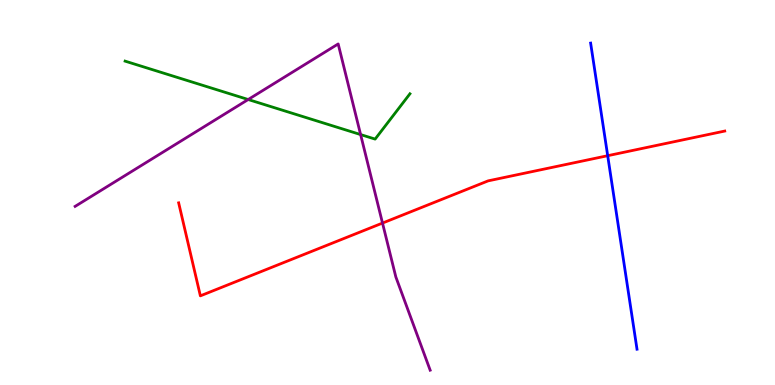[{'lines': ['blue', 'red'], 'intersections': [{'x': 7.84, 'y': 5.96}]}, {'lines': ['green', 'red'], 'intersections': []}, {'lines': ['purple', 'red'], 'intersections': [{'x': 4.94, 'y': 4.21}]}, {'lines': ['blue', 'green'], 'intersections': []}, {'lines': ['blue', 'purple'], 'intersections': []}, {'lines': ['green', 'purple'], 'intersections': [{'x': 3.2, 'y': 7.42}, {'x': 4.65, 'y': 6.5}]}]